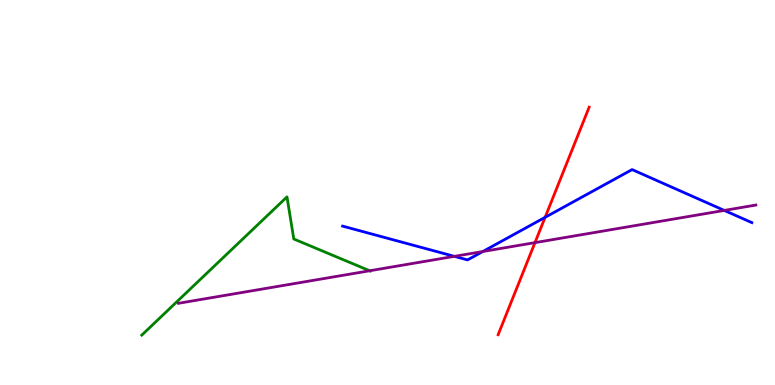[{'lines': ['blue', 'red'], 'intersections': [{'x': 7.03, 'y': 4.35}]}, {'lines': ['green', 'red'], 'intersections': []}, {'lines': ['purple', 'red'], 'intersections': [{'x': 6.9, 'y': 3.7}]}, {'lines': ['blue', 'green'], 'intersections': []}, {'lines': ['blue', 'purple'], 'intersections': [{'x': 5.86, 'y': 3.34}, {'x': 6.23, 'y': 3.47}, {'x': 9.35, 'y': 4.53}]}, {'lines': ['green', 'purple'], 'intersections': [{'x': 4.77, 'y': 2.97}]}]